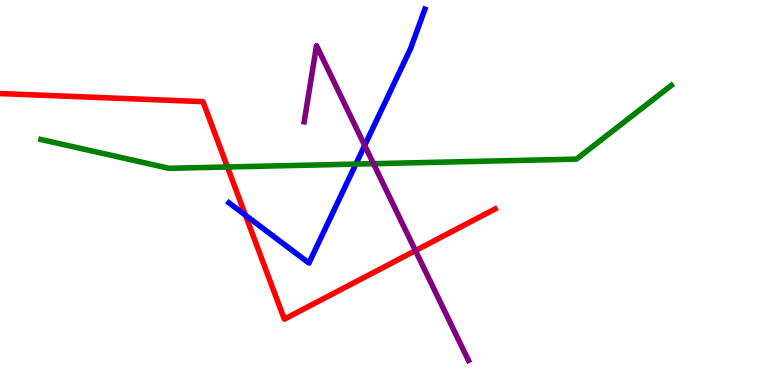[{'lines': ['blue', 'red'], 'intersections': [{'x': 3.17, 'y': 4.41}]}, {'lines': ['green', 'red'], 'intersections': [{'x': 2.93, 'y': 5.66}]}, {'lines': ['purple', 'red'], 'intersections': [{'x': 5.36, 'y': 3.49}]}, {'lines': ['blue', 'green'], 'intersections': [{'x': 4.59, 'y': 5.74}]}, {'lines': ['blue', 'purple'], 'intersections': [{'x': 4.71, 'y': 6.22}]}, {'lines': ['green', 'purple'], 'intersections': [{'x': 4.82, 'y': 5.75}]}]